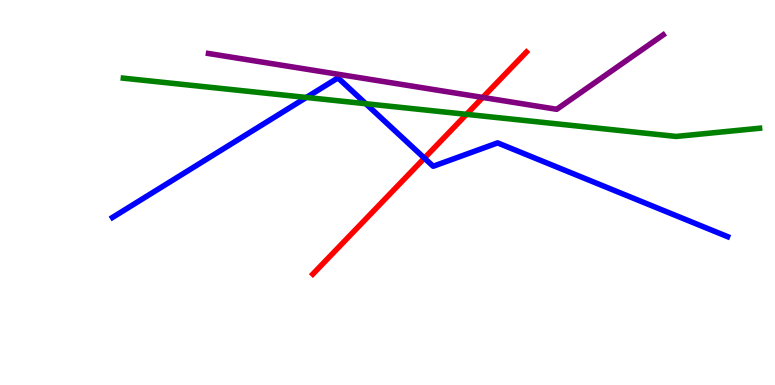[{'lines': ['blue', 'red'], 'intersections': [{'x': 5.48, 'y': 5.89}]}, {'lines': ['green', 'red'], 'intersections': [{'x': 6.02, 'y': 7.03}]}, {'lines': ['purple', 'red'], 'intersections': [{'x': 6.23, 'y': 7.47}]}, {'lines': ['blue', 'green'], 'intersections': [{'x': 3.95, 'y': 7.47}, {'x': 4.72, 'y': 7.31}]}, {'lines': ['blue', 'purple'], 'intersections': []}, {'lines': ['green', 'purple'], 'intersections': []}]